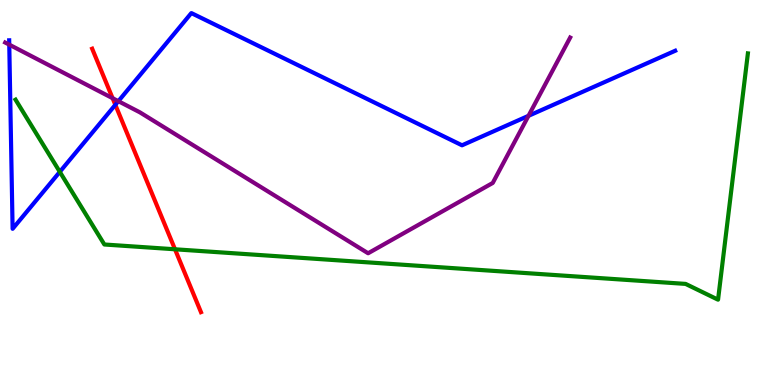[{'lines': ['blue', 'red'], 'intersections': [{'x': 1.49, 'y': 7.28}]}, {'lines': ['green', 'red'], 'intersections': [{'x': 2.26, 'y': 3.53}]}, {'lines': ['purple', 'red'], 'intersections': [{'x': 1.45, 'y': 7.45}]}, {'lines': ['blue', 'green'], 'intersections': [{'x': 0.772, 'y': 5.54}]}, {'lines': ['blue', 'purple'], 'intersections': [{'x': 0.12, 'y': 8.84}, {'x': 1.53, 'y': 7.37}, {'x': 6.82, 'y': 6.99}]}, {'lines': ['green', 'purple'], 'intersections': []}]